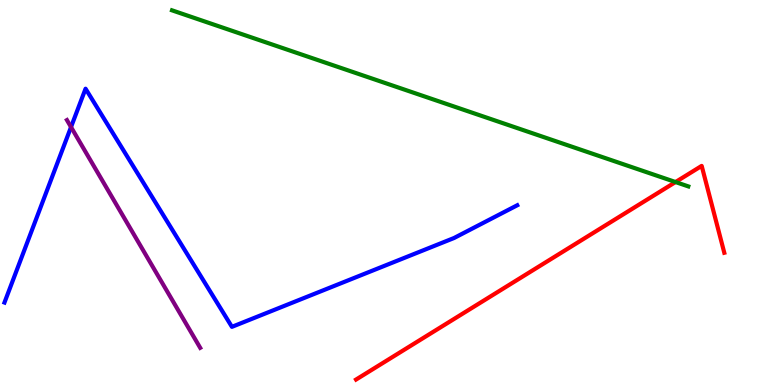[{'lines': ['blue', 'red'], 'intersections': []}, {'lines': ['green', 'red'], 'intersections': [{'x': 8.72, 'y': 5.27}]}, {'lines': ['purple', 'red'], 'intersections': []}, {'lines': ['blue', 'green'], 'intersections': []}, {'lines': ['blue', 'purple'], 'intersections': [{'x': 0.916, 'y': 6.7}]}, {'lines': ['green', 'purple'], 'intersections': []}]